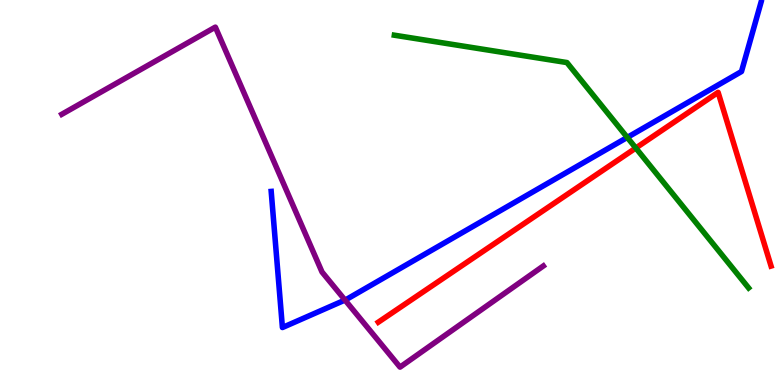[{'lines': ['blue', 'red'], 'intersections': []}, {'lines': ['green', 'red'], 'intersections': [{'x': 8.2, 'y': 6.16}]}, {'lines': ['purple', 'red'], 'intersections': []}, {'lines': ['blue', 'green'], 'intersections': [{'x': 8.09, 'y': 6.43}]}, {'lines': ['blue', 'purple'], 'intersections': [{'x': 4.45, 'y': 2.21}]}, {'lines': ['green', 'purple'], 'intersections': []}]